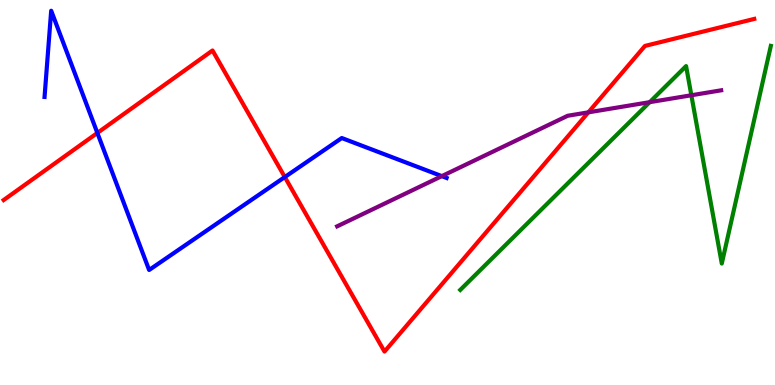[{'lines': ['blue', 'red'], 'intersections': [{'x': 1.26, 'y': 6.55}, {'x': 3.67, 'y': 5.4}]}, {'lines': ['green', 'red'], 'intersections': []}, {'lines': ['purple', 'red'], 'intersections': [{'x': 7.59, 'y': 7.08}]}, {'lines': ['blue', 'green'], 'intersections': []}, {'lines': ['blue', 'purple'], 'intersections': [{'x': 5.7, 'y': 5.43}]}, {'lines': ['green', 'purple'], 'intersections': [{'x': 8.38, 'y': 7.35}, {'x': 8.92, 'y': 7.53}]}]